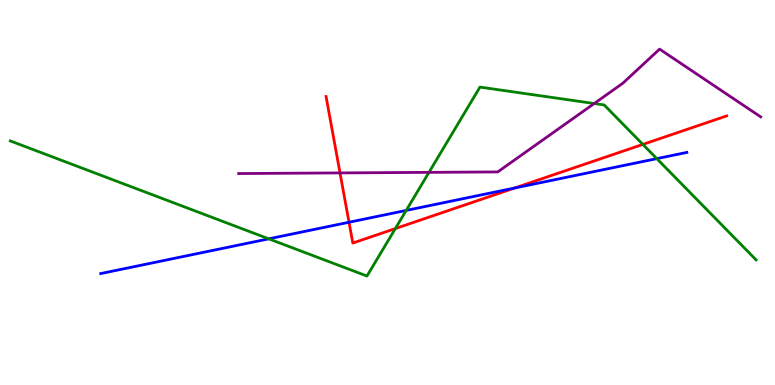[{'lines': ['blue', 'red'], 'intersections': [{'x': 4.5, 'y': 4.23}, {'x': 6.64, 'y': 5.12}]}, {'lines': ['green', 'red'], 'intersections': [{'x': 5.1, 'y': 4.06}, {'x': 8.29, 'y': 6.25}]}, {'lines': ['purple', 'red'], 'intersections': [{'x': 4.39, 'y': 5.51}]}, {'lines': ['blue', 'green'], 'intersections': [{'x': 3.47, 'y': 3.8}, {'x': 5.24, 'y': 4.53}, {'x': 8.47, 'y': 5.88}]}, {'lines': ['blue', 'purple'], 'intersections': []}, {'lines': ['green', 'purple'], 'intersections': [{'x': 5.54, 'y': 5.52}, {'x': 7.67, 'y': 7.31}]}]